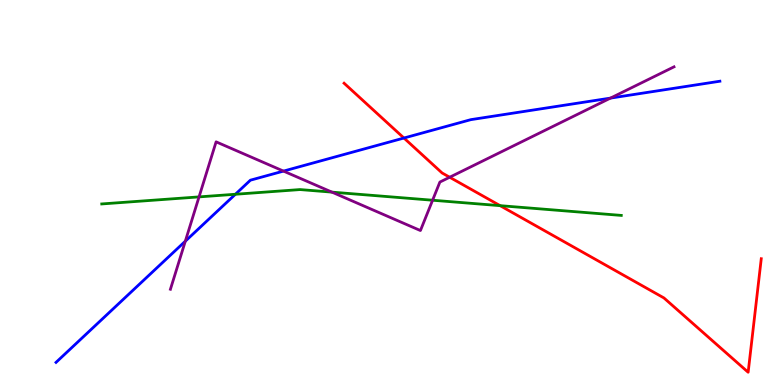[{'lines': ['blue', 'red'], 'intersections': [{'x': 5.21, 'y': 6.41}]}, {'lines': ['green', 'red'], 'intersections': [{'x': 6.45, 'y': 4.66}]}, {'lines': ['purple', 'red'], 'intersections': [{'x': 5.8, 'y': 5.4}]}, {'lines': ['blue', 'green'], 'intersections': [{'x': 3.04, 'y': 4.95}]}, {'lines': ['blue', 'purple'], 'intersections': [{'x': 2.39, 'y': 3.73}, {'x': 3.66, 'y': 5.56}, {'x': 7.88, 'y': 7.45}]}, {'lines': ['green', 'purple'], 'intersections': [{'x': 2.57, 'y': 4.89}, {'x': 4.28, 'y': 5.01}, {'x': 5.58, 'y': 4.8}]}]